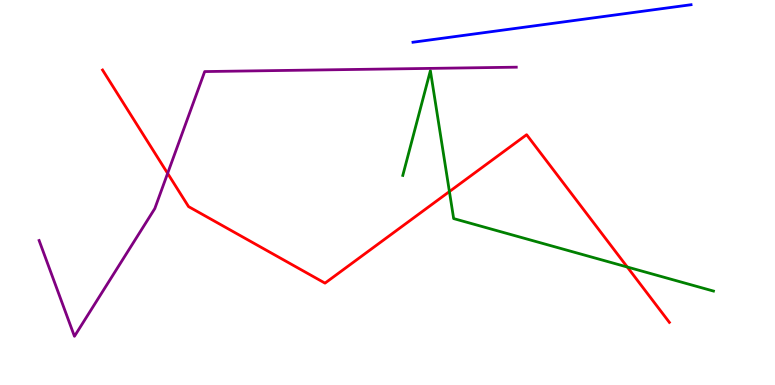[{'lines': ['blue', 'red'], 'intersections': []}, {'lines': ['green', 'red'], 'intersections': [{'x': 5.8, 'y': 5.02}, {'x': 8.09, 'y': 3.06}]}, {'lines': ['purple', 'red'], 'intersections': [{'x': 2.16, 'y': 5.5}]}, {'lines': ['blue', 'green'], 'intersections': []}, {'lines': ['blue', 'purple'], 'intersections': []}, {'lines': ['green', 'purple'], 'intersections': []}]